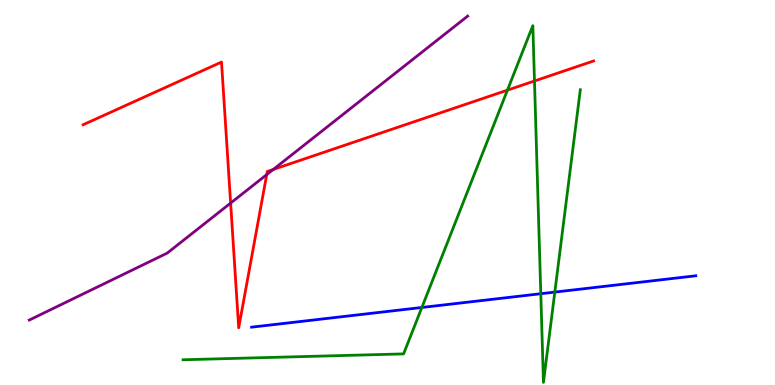[{'lines': ['blue', 'red'], 'intersections': []}, {'lines': ['green', 'red'], 'intersections': [{'x': 6.55, 'y': 7.66}, {'x': 6.9, 'y': 7.9}]}, {'lines': ['purple', 'red'], 'intersections': [{'x': 2.98, 'y': 4.73}, {'x': 3.44, 'y': 5.46}, {'x': 3.53, 'y': 5.6}]}, {'lines': ['blue', 'green'], 'intersections': [{'x': 5.44, 'y': 2.01}, {'x': 6.98, 'y': 2.37}, {'x': 7.16, 'y': 2.41}]}, {'lines': ['blue', 'purple'], 'intersections': []}, {'lines': ['green', 'purple'], 'intersections': []}]